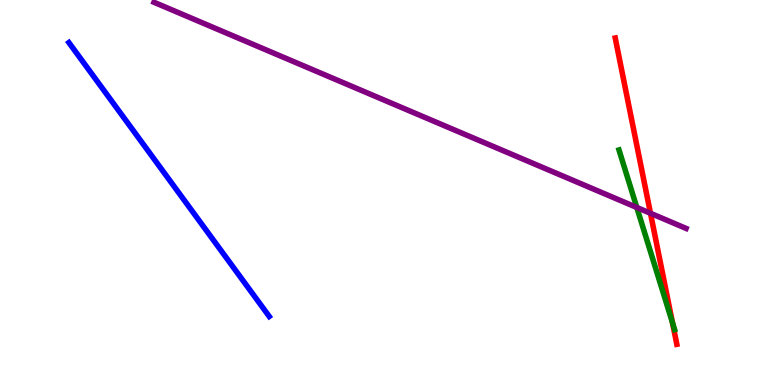[{'lines': ['blue', 'red'], 'intersections': []}, {'lines': ['green', 'red'], 'intersections': [{'x': 8.68, 'y': 1.62}]}, {'lines': ['purple', 'red'], 'intersections': [{'x': 8.39, 'y': 4.46}]}, {'lines': ['blue', 'green'], 'intersections': []}, {'lines': ['blue', 'purple'], 'intersections': []}, {'lines': ['green', 'purple'], 'intersections': [{'x': 8.22, 'y': 4.61}]}]